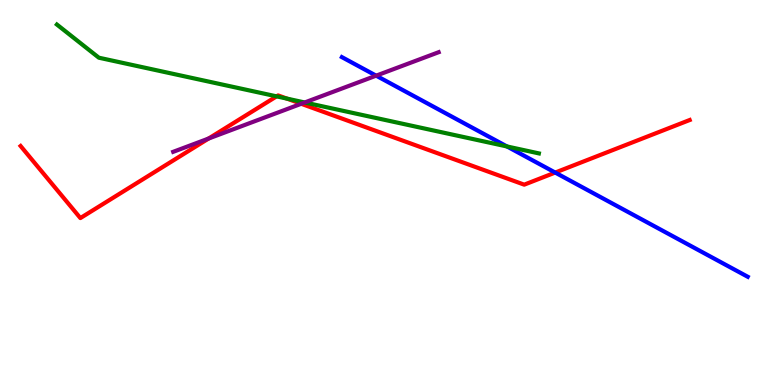[{'lines': ['blue', 'red'], 'intersections': [{'x': 7.16, 'y': 5.52}]}, {'lines': ['green', 'red'], 'intersections': [{'x': 3.57, 'y': 7.5}, {'x': 3.7, 'y': 7.44}]}, {'lines': ['purple', 'red'], 'intersections': [{'x': 2.69, 'y': 6.4}, {'x': 3.89, 'y': 7.3}]}, {'lines': ['blue', 'green'], 'intersections': [{'x': 6.54, 'y': 6.2}]}, {'lines': ['blue', 'purple'], 'intersections': [{'x': 4.85, 'y': 8.03}]}, {'lines': ['green', 'purple'], 'intersections': [{'x': 3.93, 'y': 7.34}]}]